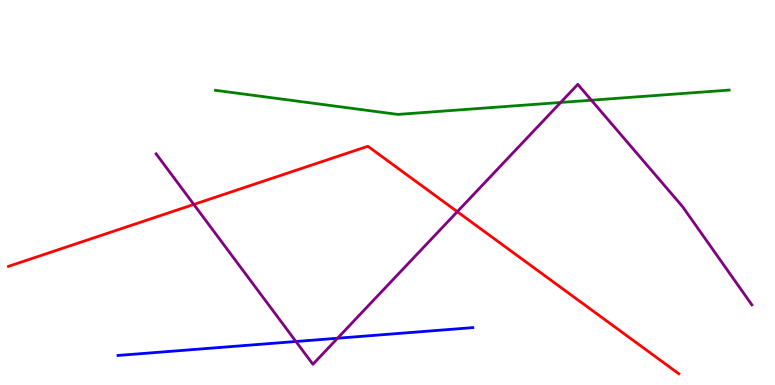[{'lines': ['blue', 'red'], 'intersections': []}, {'lines': ['green', 'red'], 'intersections': []}, {'lines': ['purple', 'red'], 'intersections': [{'x': 2.5, 'y': 4.69}, {'x': 5.9, 'y': 4.5}]}, {'lines': ['blue', 'green'], 'intersections': []}, {'lines': ['blue', 'purple'], 'intersections': [{'x': 3.82, 'y': 1.13}, {'x': 4.36, 'y': 1.21}]}, {'lines': ['green', 'purple'], 'intersections': [{'x': 7.23, 'y': 7.34}, {'x': 7.63, 'y': 7.4}]}]